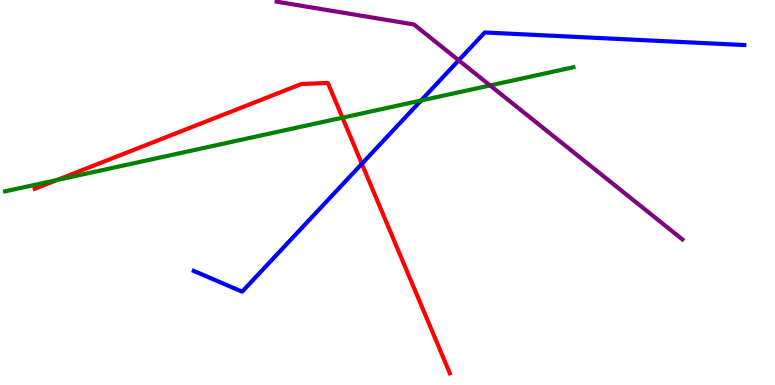[{'lines': ['blue', 'red'], 'intersections': [{'x': 4.67, 'y': 5.75}]}, {'lines': ['green', 'red'], 'intersections': [{'x': 0.737, 'y': 5.33}, {'x': 4.42, 'y': 6.94}]}, {'lines': ['purple', 'red'], 'intersections': []}, {'lines': ['blue', 'green'], 'intersections': [{'x': 5.43, 'y': 7.39}]}, {'lines': ['blue', 'purple'], 'intersections': [{'x': 5.92, 'y': 8.43}]}, {'lines': ['green', 'purple'], 'intersections': [{'x': 6.32, 'y': 7.78}]}]